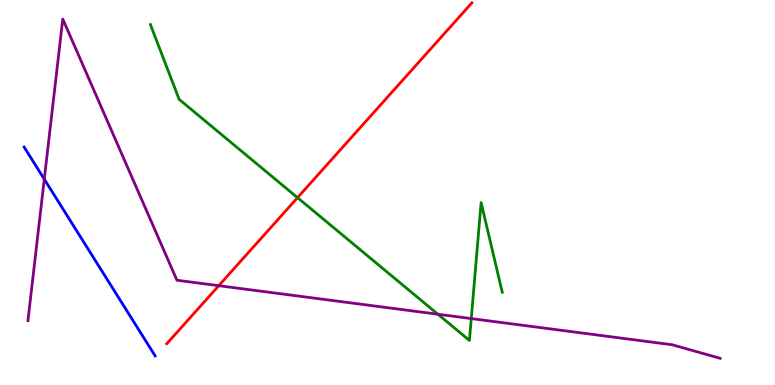[{'lines': ['blue', 'red'], 'intersections': []}, {'lines': ['green', 'red'], 'intersections': [{'x': 3.84, 'y': 4.87}]}, {'lines': ['purple', 'red'], 'intersections': [{'x': 2.82, 'y': 2.58}]}, {'lines': ['blue', 'green'], 'intersections': []}, {'lines': ['blue', 'purple'], 'intersections': [{'x': 0.571, 'y': 5.35}]}, {'lines': ['green', 'purple'], 'intersections': [{'x': 5.65, 'y': 1.84}, {'x': 6.08, 'y': 1.72}]}]